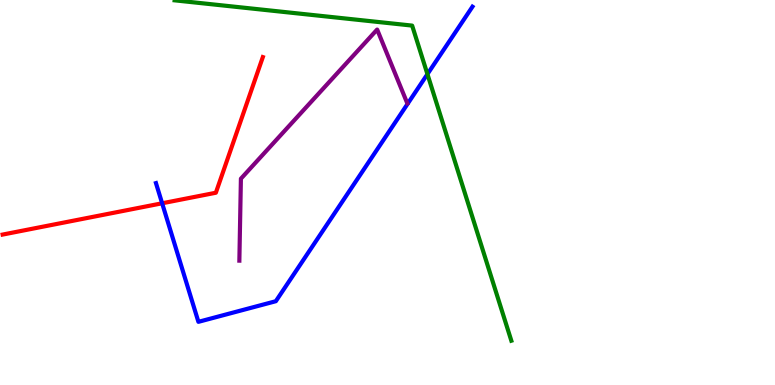[{'lines': ['blue', 'red'], 'intersections': [{'x': 2.09, 'y': 4.72}]}, {'lines': ['green', 'red'], 'intersections': []}, {'lines': ['purple', 'red'], 'intersections': []}, {'lines': ['blue', 'green'], 'intersections': [{'x': 5.52, 'y': 8.07}]}, {'lines': ['blue', 'purple'], 'intersections': []}, {'lines': ['green', 'purple'], 'intersections': []}]